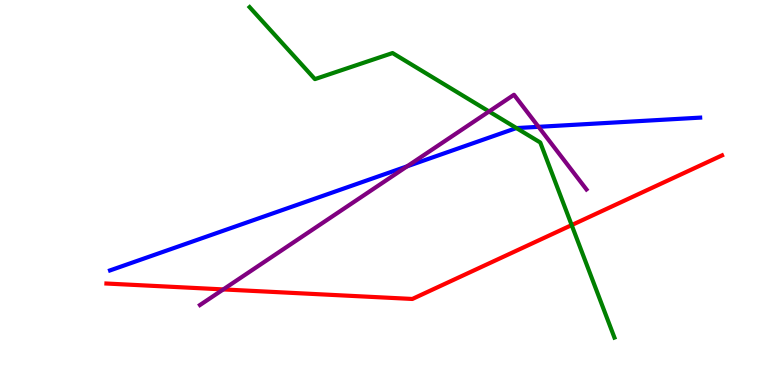[{'lines': ['blue', 'red'], 'intersections': []}, {'lines': ['green', 'red'], 'intersections': [{'x': 7.38, 'y': 4.15}]}, {'lines': ['purple', 'red'], 'intersections': [{'x': 2.88, 'y': 2.48}]}, {'lines': ['blue', 'green'], 'intersections': [{'x': 6.66, 'y': 6.67}]}, {'lines': ['blue', 'purple'], 'intersections': [{'x': 5.25, 'y': 5.68}, {'x': 6.95, 'y': 6.71}]}, {'lines': ['green', 'purple'], 'intersections': [{'x': 6.31, 'y': 7.1}]}]